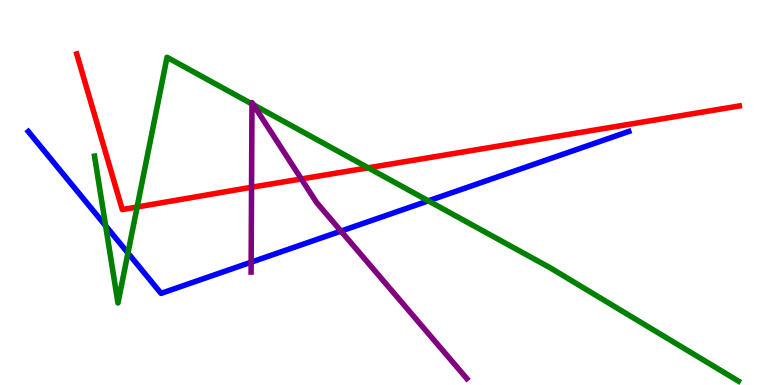[{'lines': ['blue', 'red'], 'intersections': []}, {'lines': ['green', 'red'], 'intersections': [{'x': 1.77, 'y': 4.62}, {'x': 4.75, 'y': 5.64}]}, {'lines': ['purple', 'red'], 'intersections': [{'x': 3.25, 'y': 5.14}, {'x': 3.89, 'y': 5.35}]}, {'lines': ['blue', 'green'], 'intersections': [{'x': 1.36, 'y': 4.13}, {'x': 1.65, 'y': 3.43}, {'x': 5.53, 'y': 4.78}]}, {'lines': ['blue', 'purple'], 'intersections': [{'x': 3.24, 'y': 3.19}, {'x': 4.4, 'y': 4.0}]}, {'lines': ['green', 'purple'], 'intersections': [{'x': 3.25, 'y': 7.3}, {'x': 3.27, 'y': 7.28}]}]